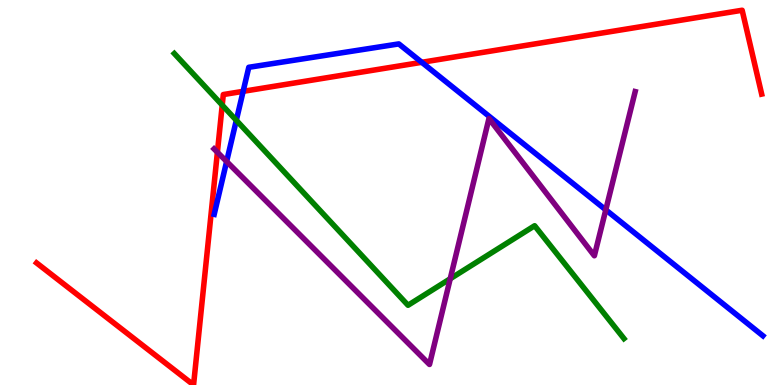[{'lines': ['blue', 'red'], 'intersections': [{'x': 3.14, 'y': 7.63}, {'x': 5.44, 'y': 8.38}]}, {'lines': ['green', 'red'], 'intersections': [{'x': 2.87, 'y': 7.27}]}, {'lines': ['purple', 'red'], 'intersections': [{'x': 2.81, 'y': 6.05}]}, {'lines': ['blue', 'green'], 'intersections': [{'x': 3.05, 'y': 6.87}]}, {'lines': ['blue', 'purple'], 'intersections': [{'x': 2.92, 'y': 5.81}, {'x': 7.82, 'y': 4.55}]}, {'lines': ['green', 'purple'], 'intersections': [{'x': 5.81, 'y': 2.76}]}]